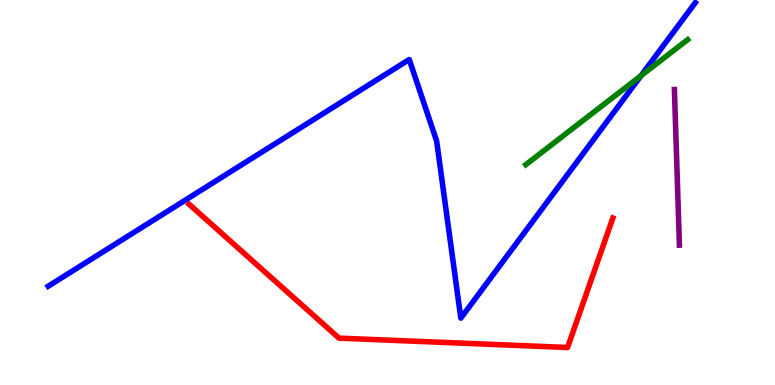[{'lines': ['blue', 'red'], 'intersections': []}, {'lines': ['green', 'red'], 'intersections': []}, {'lines': ['purple', 'red'], 'intersections': []}, {'lines': ['blue', 'green'], 'intersections': [{'x': 8.27, 'y': 8.03}]}, {'lines': ['blue', 'purple'], 'intersections': []}, {'lines': ['green', 'purple'], 'intersections': []}]